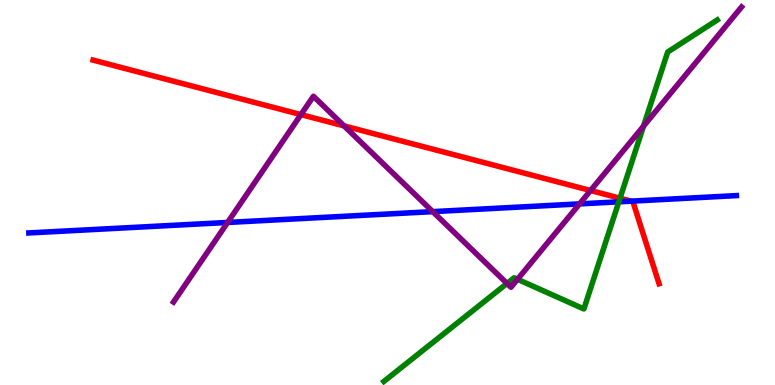[{'lines': ['blue', 'red'], 'intersections': [{'x': 8.14, 'y': 4.77}]}, {'lines': ['green', 'red'], 'intersections': [{'x': 8.0, 'y': 4.85}]}, {'lines': ['purple', 'red'], 'intersections': [{'x': 3.88, 'y': 7.02}, {'x': 4.44, 'y': 6.73}, {'x': 7.62, 'y': 5.05}]}, {'lines': ['blue', 'green'], 'intersections': [{'x': 7.98, 'y': 4.76}]}, {'lines': ['blue', 'purple'], 'intersections': [{'x': 2.94, 'y': 4.22}, {'x': 5.58, 'y': 4.5}, {'x': 7.48, 'y': 4.7}]}, {'lines': ['green', 'purple'], 'intersections': [{'x': 6.54, 'y': 2.64}, {'x': 6.68, 'y': 2.75}, {'x': 8.3, 'y': 6.72}]}]